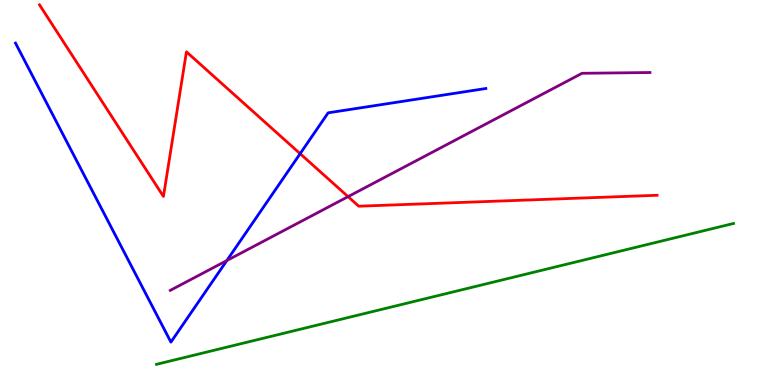[{'lines': ['blue', 'red'], 'intersections': [{'x': 3.87, 'y': 6.01}]}, {'lines': ['green', 'red'], 'intersections': []}, {'lines': ['purple', 'red'], 'intersections': [{'x': 4.49, 'y': 4.89}]}, {'lines': ['blue', 'green'], 'intersections': []}, {'lines': ['blue', 'purple'], 'intersections': [{'x': 2.93, 'y': 3.23}]}, {'lines': ['green', 'purple'], 'intersections': []}]